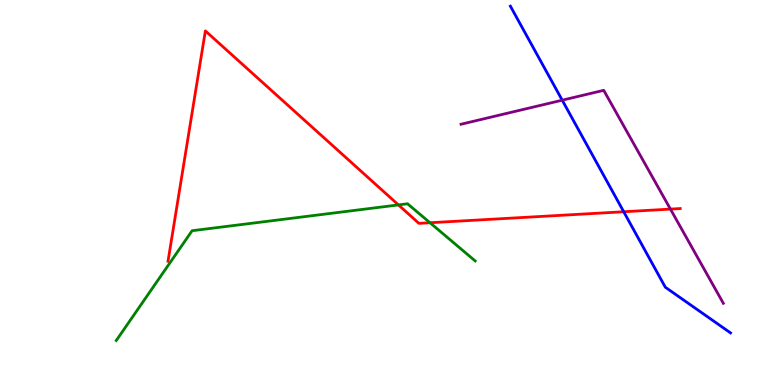[{'lines': ['blue', 'red'], 'intersections': [{'x': 8.05, 'y': 4.5}]}, {'lines': ['green', 'red'], 'intersections': [{'x': 5.14, 'y': 4.68}, {'x': 5.55, 'y': 4.21}]}, {'lines': ['purple', 'red'], 'intersections': [{'x': 8.65, 'y': 4.57}]}, {'lines': ['blue', 'green'], 'intersections': []}, {'lines': ['blue', 'purple'], 'intersections': [{'x': 7.25, 'y': 7.4}]}, {'lines': ['green', 'purple'], 'intersections': []}]